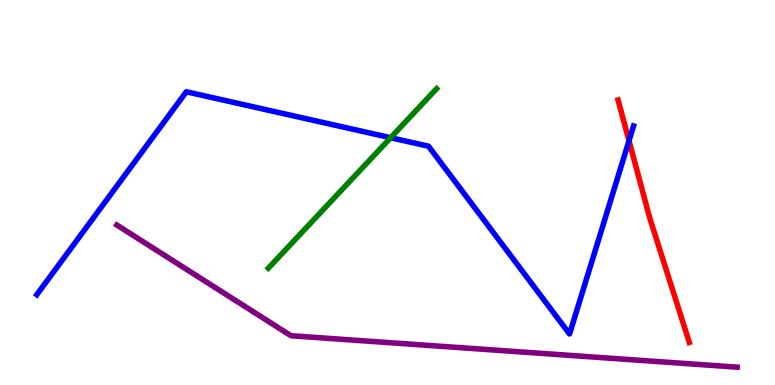[{'lines': ['blue', 'red'], 'intersections': [{'x': 8.12, 'y': 6.34}]}, {'lines': ['green', 'red'], 'intersections': []}, {'lines': ['purple', 'red'], 'intersections': []}, {'lines': ['blue', 'green'], 'intersections': [{'x': 5.04, 'y': 6.42}]}, {'lines': ['blue', 'purple'], 'intersections': []}, {'lines': ['green', 'purple'], 'intersections': []}]